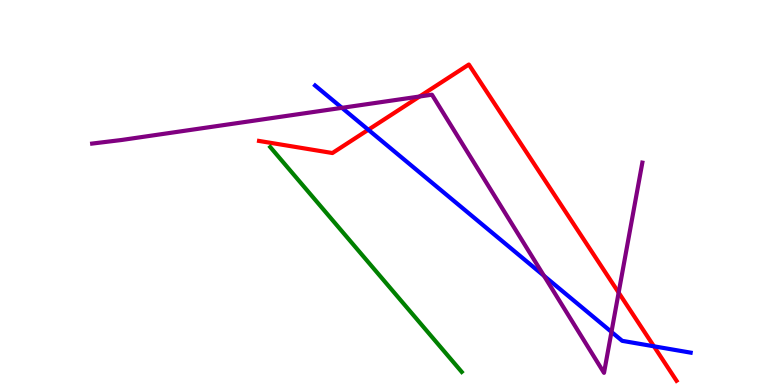[{'lines': ['blue', 'red'], 'intersections': [{'x': 4.75, 'y': 6.63}, {'x': 8.44, 'y': 1.0}]}, {'lines': ['green', 'red'], 'intersections': []}, {'lines': ['purple', 'red'], 'intersections': [{'x': 5.41, 'y': 7.49}, {'x': 7.98, 'y': 2.4}]}, {'lines': ['blue', 'green'], 'intersections': []}, {'lines': ['blue', 'purple'], 'intersections': [{'x': 4.41, 'y': 7.2}, {'x': 7.02, 'y': 2.84}, {'x': 7.89, 'y': 1.38}]}, {'lines': ['green', 'purple'], 'intersections': []}]